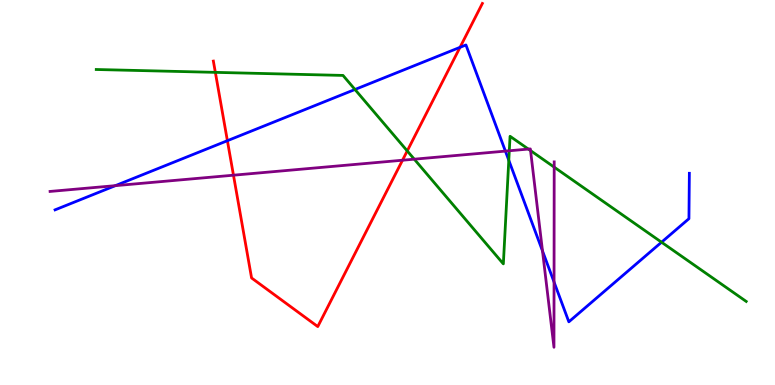[{'lines': ['blue', 'red'], 'intersections': [{'x': 2.93, 'y': 6.35}, {'x': 5.94, 'y': 8.77}]}, {'lines': ['green', 'red'], 'intersections': [{'x': 2.78, 'y': 8.12}, {'x': 5.25, 'y': 6.08}]}, {'lines': ['purple', 'red'], 'intersections': [{'x': 3.01, 'y': 5.45}, {'x': 5.19, 'y': 5.84}]}, {'lines': ['blue', 'green'], 'intersections': [{'x': 4.58, 'y': 7.68}, {'x': 6.57, 'y': 5.84}, {'x': 8.54, 'y': 3.71}]}, {'lines': ['blue', 'purple'], 'intersections': [{'x': 1.49, 'y': 5.18}, {'x': 6.52, 'y': 6.08}, {'x': 7.0, 'y': 3.48}, {'x': 7.15, 'y': 2.68}]}, {'lines': ['green', 'purple'], 'intersections': [{'x': 5.35, 'y': 5.87}, {'x': 6.57, 'y': 6.08}, {'x': 6.82, 'y': 6.13}, {'x': 6.85, 'y': 6.09}, {'x': 7.15, 'y': 5.66}]}]